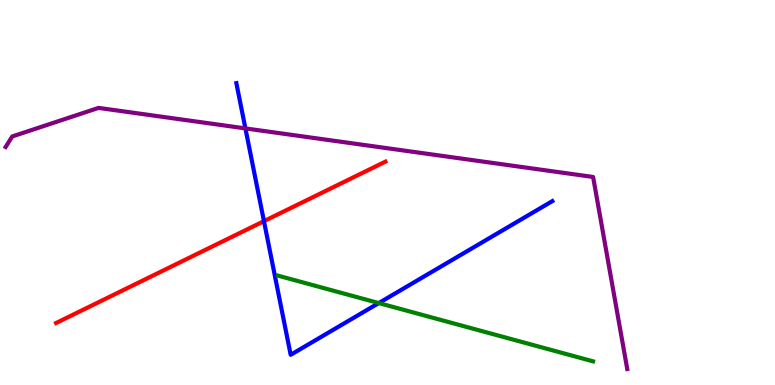[{'lines': ['blue', 'red'], 'intersections': [{'x': 3.41, 'y': 4.26}]}, {'lines': ['green', 'red'], 'intersections': []}, {'lines': ['purple', 'red'], 'intersections': []}, {'lines': ['blue', 'green'], 'intersections': [{'x': 4.89, 'y': 2.13}]}, {'lines': ['blue', 'purple'], 'intersections': [{'x': 3.17, 'y': 6.66}]}, {'lines': ['green', 'purple'], 'intersections': []}]